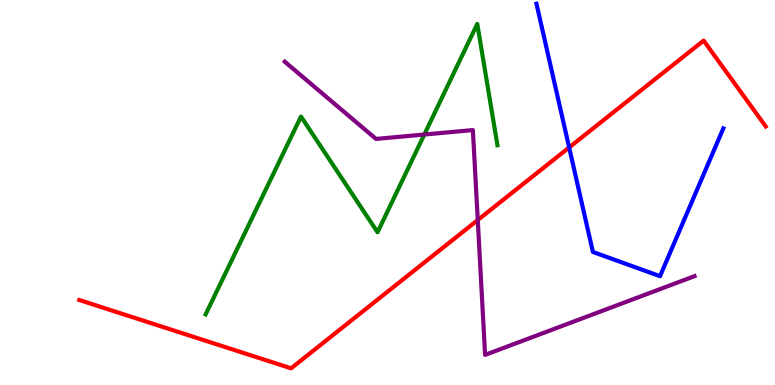[{'lines': ['blue', 'red'], 'intersections': [{'x': 7.34, 'y': 6.17}]}, {'lines': ['green', 'red'], 'intersections': []}, {'lines': ['purple', 'red'], 'intersections': [{'x': 6.16, 'y': 4.28}]}, {'lines': ['blue', 'green'], 'intersections': []}, {'lines': ['blue', 'purple'], 'intersections': []}, {'lines': ['green', 'purple'], 'intersections': [{'x': 5.48, 'y': 6.51}]}]